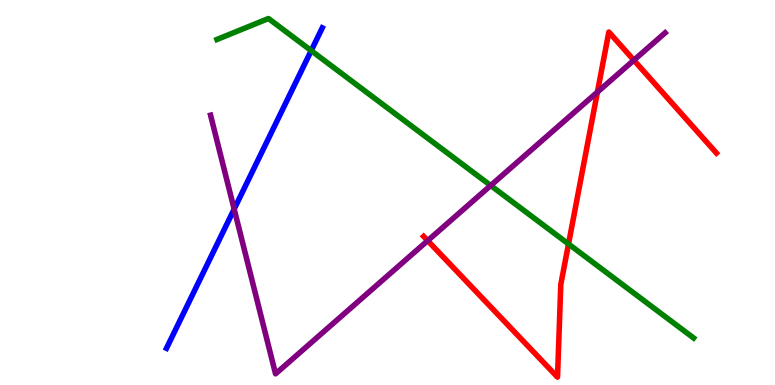[{'lines': ['blue', 'red'], 'intersections': []}, {'lines': ['green', 'red'], 'intersections': [{'x': 7.34, 'y': 3.66}]}, {'lines': ['purple', 'red'], 'intersections': [{'x': 5.52, 'y': 3.75}, {'x': 7.71, 'y': 7.61}, {'x': 8.18, 'y': 8.44}]}, {'lines': ['blue', 'green'], 'intersections': [{'x': 4.02, 'y': 8.68}]}, {'lines': ['blue', 'purple'], 'intersections': [{'x': 3.02, 'y': 4.57}]}, {'lines': ['green', 'purple'], 'intersections': [{'x': 6.33, 'y': 5.18}]}]